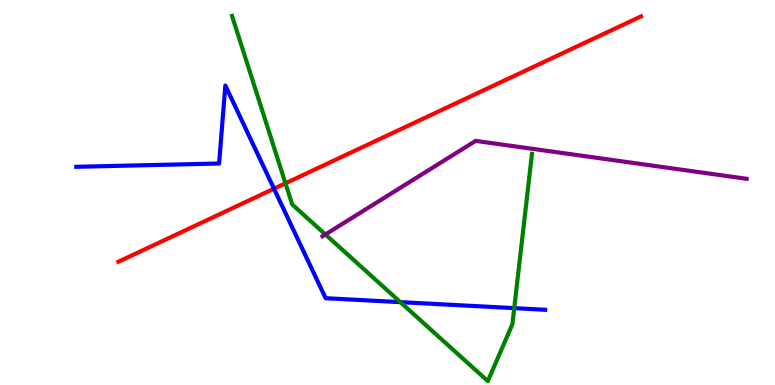[{'lines': ['blue', 'red'], 'intersections': [{'x': 3.54, 'y': 5.1}]}, {'lines': ['green', 'red'], 'intersections': [{'x': 3.68, 'y': 5.24}]}, {'lines': ['purple', 'red'], 'intersections': []}, {'lines': ['blue', 'green'], 'intersections': [{'x': 5.17, 'y': 2.15}, {'x': 6.64, 'y': 2.0}]}, {'lines': ['blue', 'purple'], 'intersections': []}, {'lines': ['green', 'purple'], 'intersections': [{'x': 4.2, 'y': 3.91}]}]